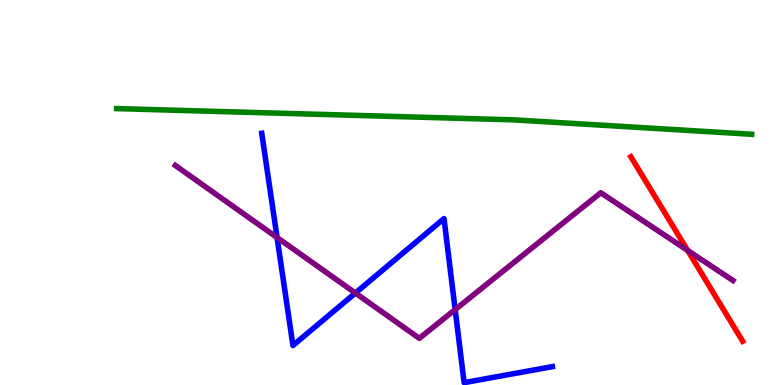[{'lines': ['blue', 'red'], 'intersections': []}, {'lines': ['green', 'red'], 'intersections': []}, {'lines': ['purple', 'red'], 'intersections': [{'x': 8.87, 'y': 3.5}]}, {'lines': ['blue', 'green'], 'intersections': []}, {'lines': ['blue', 'purple'], 'intersections': [{'x': 3.58, 'y': 3.83}, {'x': 4.59, 'y': 2.39}, {'x': 5.87, 'y': 1.96}]}, {'lines': ['green', 'purple'], 'intersections': []}]